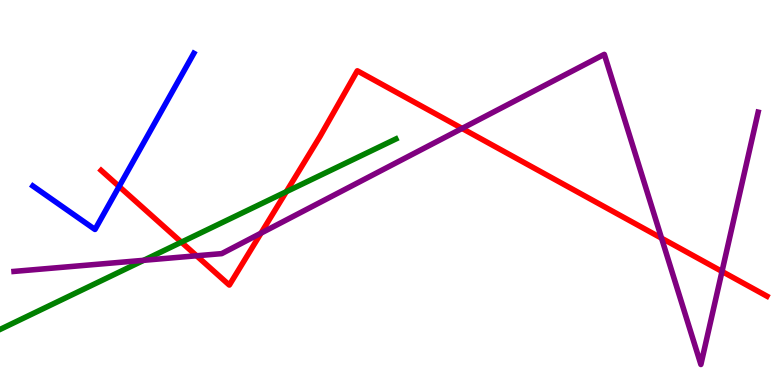[{'lines': ['blue', 'red'], 'intersections': [{'x': 1.54, 'y': 5.16}]}, {'lines': ['green', 'red'], 'intersections': [{'x': 2.34, 'y': 3.71}, {'x': 3.69, 'y': 5.02}]}, {'lines': ['purple', 'red'], 'intersections': [{'x': 2.54, 'y': 3.36}, {'x': 3.37, 'y': 3.94}, {'x': 5.96, 'y': 6.66}, {'x': 8.54, 'y': 3.81}, {'x': 9.32, 'y': 2.95}]}, {'lines': ['blue', 'green'], 'intersections': []}, {'lines': ['blue', 'purple'], 'intersections': []}, {'lines': ['green', 'purple'], 'intersections': [{'x': 1.85, 'y': 3.24}]}]